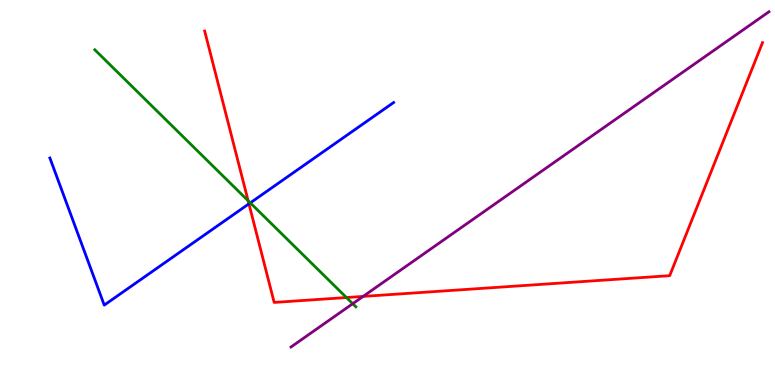[{'lines': ['blue', 'red'], 'intersections': [{'x': 3.21, 'y': 4.71}]}, {'lines': ['green', 'red'], 'intersections': [{'x': 3.2, 'y': 4.79}, {'x': 4.47, 'y': 2.27}]}, {'lines': ['purple', 'red'], 'intersections': [{'x': 4.69, 'y': 2.3}]}, {'lines': ['blue', 'green'], 'intersections': [{'x': 3.23, 'y': 4.73}]}, {'lines': ['blue', 'purple'], 'intersections': []}, {'lines': ['green', 'purple'], 'intersections': [{'x': 4.55, 'y': 2.11}]}]